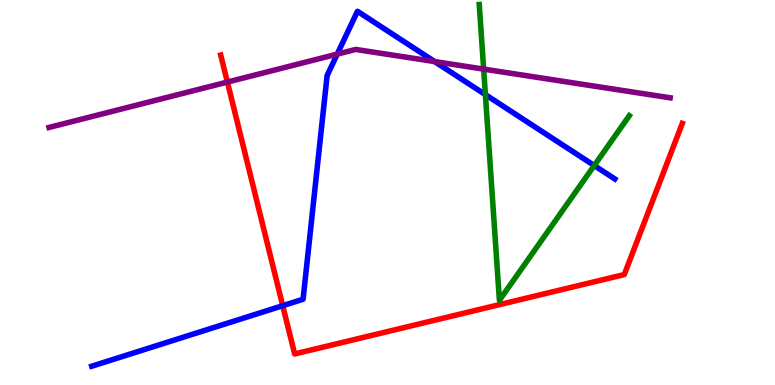[{'lines': ['blue', 'red'], 'intersections': [{'x': 3.65, 'y': 2.06}]}, {'lines': ['green', 'red'], 'intersections': []}, {'lines': ['purple', 'red'], 'intersections': [{'x': 2.93, 'y': 7.87}]}, {'lines': ['blue', 'green'], 'intersections': [{'x': 6.26, 'y': 7.54}, {'x': 7.67, 'y': 5.7}]}, {'lines': ['blue', 'purple'], 'intersections': [{'x': 4.35, 'y': 8.59}, {'x': 5.61, 'y': 8.4}]}, {'lines': ['green', 'purple'], 'intersections': [{'x': 6.24, 'y': 8.2}]}]